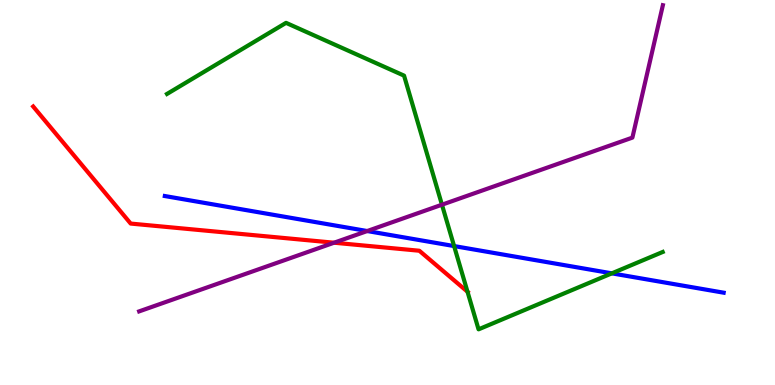[{'lines': ['blue', 'red'], 'intersections': []}, {'lines': ['green', 'red'], 'intersections': [{'x': 6.03, 'y': 2.42}]}, {'lines': ['purple', 'red'], 'intersections': [{'x': 4.31, 'y': 3.7}]}, {'lines': ['blue', 'green'], 'intersections': [{'x': 5.86, 'y': 3.61}, {'x': 7.89, 'y': 2.9}]}, {'lines': ['blue', 'purple'], 'intersections': [{'x': 4.74, 'y': 4.0}]}, {'lines': ['green', 'purple'], 'intersections': [{'x': 5.7, 'y': 4.68}]}]